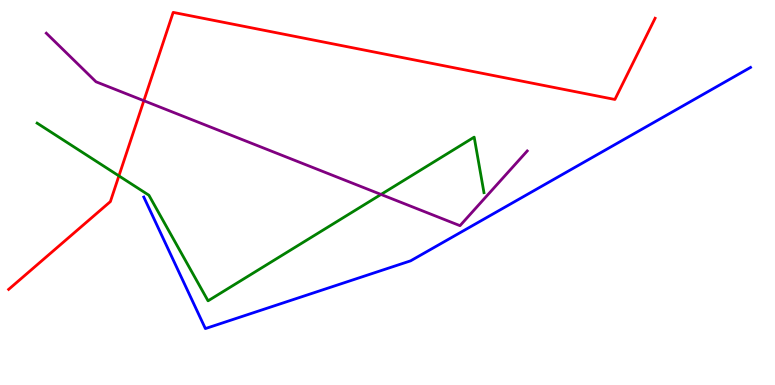[{'lines': ['blue', 'red'], 'intersections': []}, {'lines': ['green', 'red'], 'intersections': [{'x': 1.53, 'y': 5.43}]}, {'lines': ['purple', 'red'], 'intersections': [{'x': 1.86, 'y': 7.38}]}, {'lines': ['blue', 'green'], 'intersections': []}, {'lines': ['blue', 'purple'], 'intersections': []}, {'lines': ['green', 'purple'], 'intersections': [{'x': 4.92, 'y': 4.95}]}]